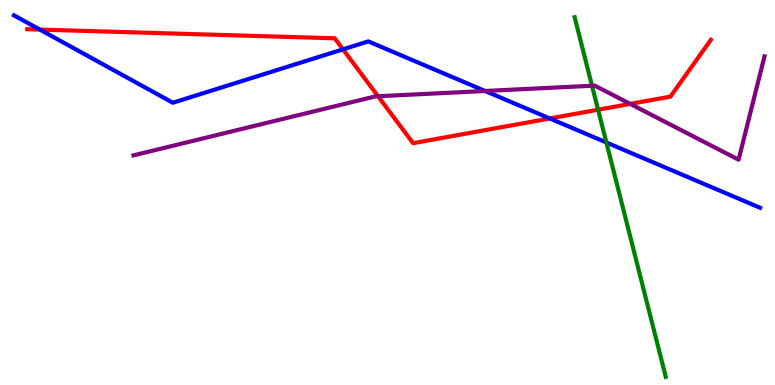[{'lines': ['blue', 'red'], 'intersections': [{'x': 0.514, 'y': 9.23}, {'x': 4.43, 'y': 8.72}, {'x': 7.09, 'y': 6.92}]}, {'lines': ['green', 'red'], 'intersections': [{'x': 7.72, 'y': 7.15}]}, {'lines': ['purple', 'red'], 'intersections': [{'x': 4.88, 'y': 7.5}, {'x': 8.13, 'y': 7.3}]}, {'lines': ['blue', 'green'], 'intersections': [{'x': 7.82, 'y': 6.3}]}, {'lines': ['blue', 'purple'], 'intersections': [{'x': 6.26, 'y': 7.64}]}, {'lines': ['green', 'purple'], 'intersections': [{'x': 7.64, 'y': 7.77}]}]